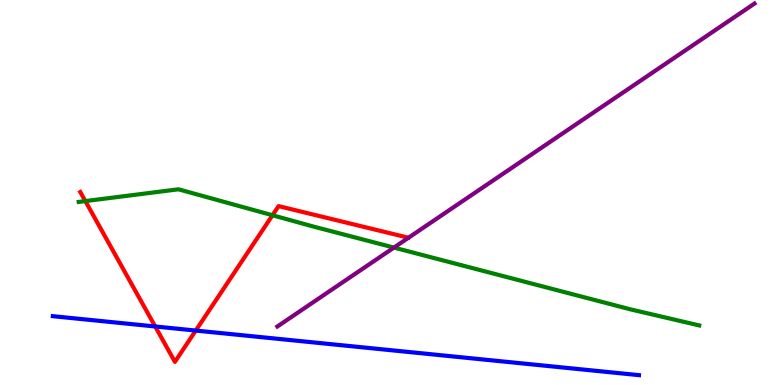[{'lines': ['blue', 'red'], 'intersections': [{'x': 2.0, 'y': 1.52}, {'x': 2.53, 'y': 1.41}]}, {'lines': ['green', 'red'], 'intersections': [{'x': 1.1, 'y': 4.78}, {'x': 3.52, 'y': 4.41}]}, {'lines': ['purple', 'red'], 'intersections': []}, {'lines': ['blue', 'green'], 'intersections': []}, {'lines': ['blue', 'purple'], 'intersections': []}, {'lines': ['green', 'purple'], 'intersections': [{'x': 5.08, 'y': 3.57}]}]